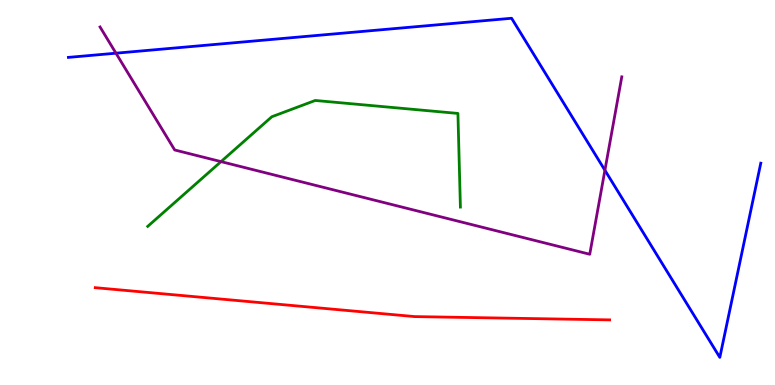[{'lines': ['blue', 'red'], 'intersections': []}, {'lines': ['green', 'red'], 'intersections': []}, {'lines': ['purple', 'red'], 'intersections': []}, {'lines': ['blue', 'green'], 'intersections': []}, {'lines': ['blue', 'purple'], 'intersections': [{'x': 1.5, 'y': 8.62}, {'x': 7.81, 'y': 5.58}]}, {'lines': ['green', 'purple'], 'intersections': [{'x': 2.85, 'y': 5.8}]}]